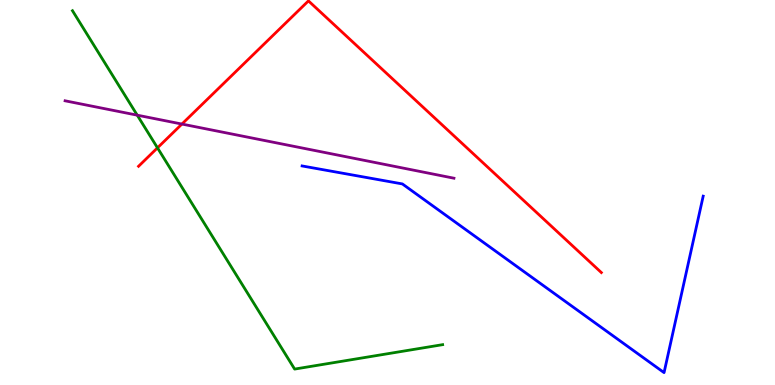[{'lines': ['blue', 'red'], 'intersections': []}, {'lines': ['green', 'red'], 'intersections': [{'x': 2.03, 'y': 6.16}]}, {'lines': ['purple', 'red'], 'intersections': [{'x': 2.35, 'y': 6.78}]}, {'lines': ['blue', 'green'], 'intersections': []}, {'lines': ['blue', 'purple'], 'intersections': []}, {'lines': ['green', 'purple'], 'intersections': [{'x': 1.77, 'y': 7.01}]}]